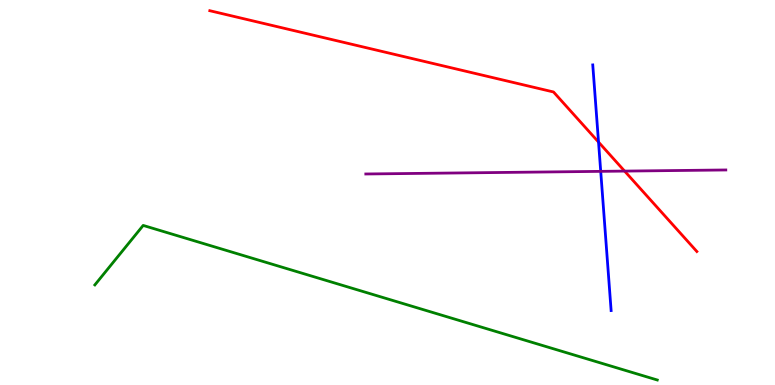[{'lines': ['blue', 'red'], 'intersections': [{'x': 7.72, 'y': 6.31}]}, {'lines': ['green', 'red'], 'intersections': []}, {'lines': ['purple', 'red'], 'intersections': [{'x': 8.06, 'y': 5.56}]}, {'lines': ['blue', 'green'], 'intersections': []}, {'lines': ['blue', 'purple'], 'intersections': [{'x': 7.75, 'y': 5.55}]}, {'lines': ['green', 'purple'], 'intersections': []}]